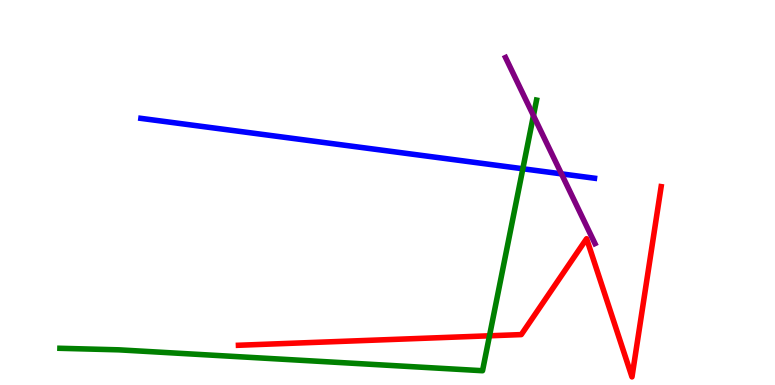[{'lines': ['blue', 'red'], 'intersections': []}, {'lines': ['green', 'red'], 'intersections': [{'x': 6.32, 'y': 1.28}]}, {'lines': ['purple', 'red'], 'intersections': []}, {'lines': ['blue', 'green'], 'intersections': [{'x': 6.75, 'y': 5.62}]}, {'lines': ['blue', 'purple'], 'intersections': [{'x': 7.24, 'y': 5.48}]}, {'lines': ['green', 'purple'], 'intersections': [{'x': 6.88, 'y': 7.0}]}]